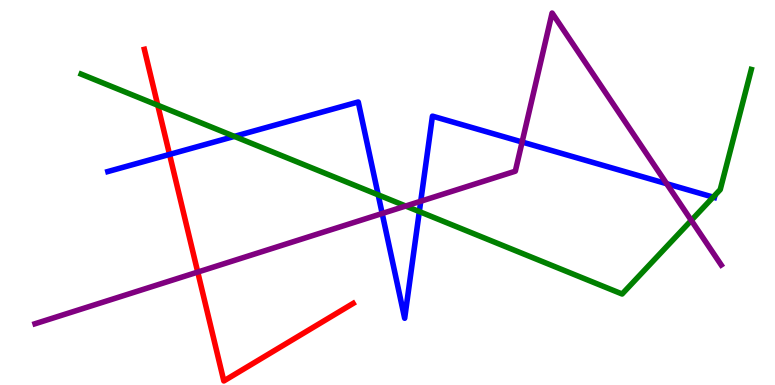[{'lines': ['blue', 'red'], 'intersections': [{'x': 2.19, 'y': 5.99}]}, {'lines': ['green', 'red'], 'intersections': [{'x': 2.04, 'y': 7.27}]}, {'lines': ['purple', 'red'], 'intersections': [{'x': 2.55, 'y': 2.93}]}, {'lines': ['blue', 'green'], 'intersections': [{'x': 3.02, 'y': 6.46}, {'x': 4.88, 'y': 4.94}, {'x': 5.41, 'y': 4.5}, {'x': 9.2, 'y': 4.88}]}, {'lines': ['blue', 'purple'], 'intersections': [{'x': 4.93, 'y': 4.45}, {'x': 5.43, 'y': 4.77}, {'x': 6.74, 'y': 6.31}, {'x': 8.6, 'y': 5.23}]}, {'lines': ['green', 'purple'], 'intersections': [{'x': 5.23, 'y': 4.65}, {'x': 8.92, 'y': 4.28}]}]